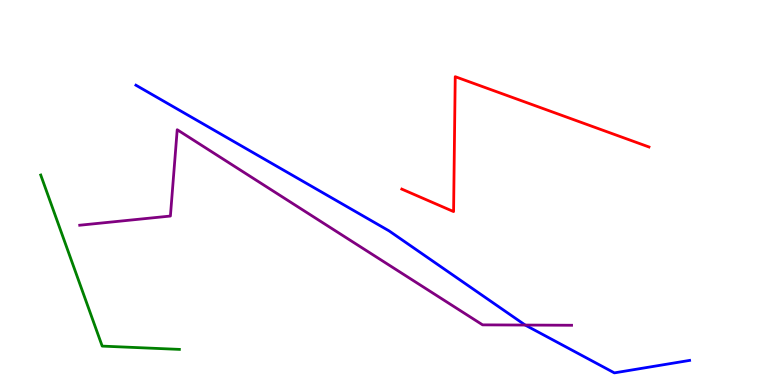[{'lines': ['blue', 'red'], 'intersections': []}, {'lines': ['green', 'red'], 'intersections': []}, {'lines': ['purple', 'red'], 'intersections': []}, {'lines': ['blue', 'green'], 'intersections': []}, {'lines': ['blue', 'purple'], 'intersections': [{'x': 6.78, 'y': 1.56}]}, {'lines': ['green', 'purple'], 'intersections': []}]